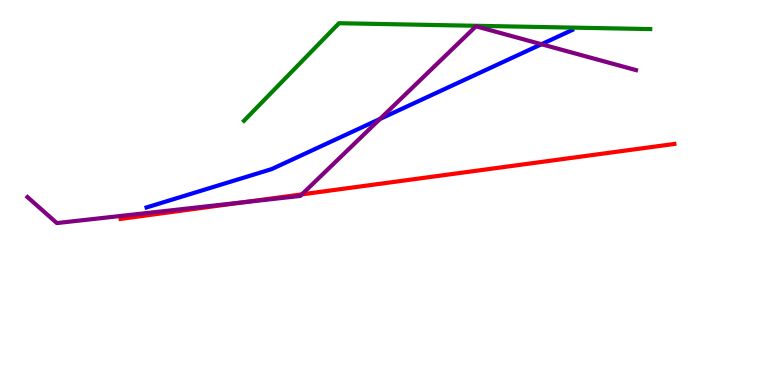[{'lines': ['blue', 'red'], 'intersections': []}, {'lines': ['green', 'red'], 'intersections': []}, {'lines': ['purple', 'red'], 'intersections': [{'x': 3.15, 'y': 4.75}, {'x': 3.9, 'y': 4.95}]}, {'lines': ['blue', 'green'], 'intersections': []}, {'lines': ['blue', 'purple'], 'intersections': [{'x': 4.9, 'y': 6.91}, {'x': 6.99, 'y': 8.85}]}, {'lines': ['green', 'purple'], 'intersections': []}]